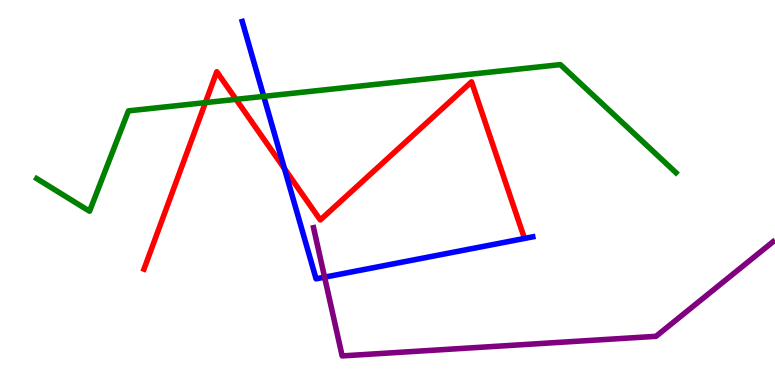[{'lines': ['blue', 'red'], 'intersections': [{'x': 3.67, 'y': 5.62}]}, {'lines': ['green', 'red'], 'intersections': [{'x': 2.65, 'y': 7.33}, {'x': 3.05, 'y': 7.42}]}, {'lines': ['purple', 'red'], 'intersections': []}, {'lines': ['blue', 'green'], 'intersections': [{'x': 3.4, 'y': 7.5}]}, {'lines': ['blue', 'purple'], 'intersections': [{'x': 4.19, 'y': 2.8}]}, {'lines': ['green', 'purple'], 'intersections': []}]